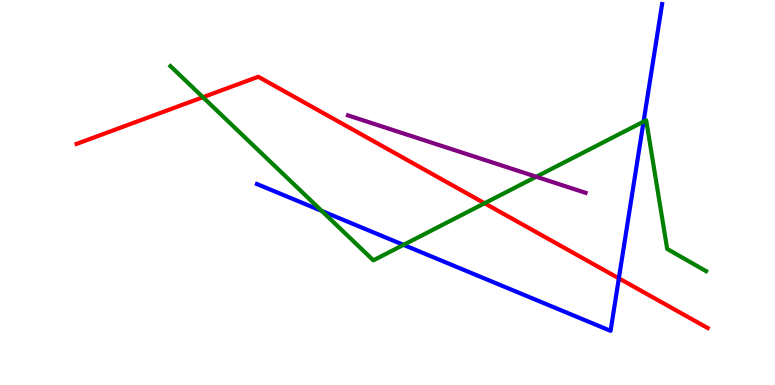[{'lines': ['blue', 'red'], 'intersections': [{'x': 7.99, 'y': 2.77}]}, {'lines': ['green', 'red'], 'intersections': [{'x': 2.62, 'y': 7.47}, {'x': 6.25, 'y': 4.72}]}, {'lines': ['purple', 'red'], 'intersections': []}, {'lines': ['blue', 'green'], 'intersections': [{'x': 4.15, 'y': 4.52}, {'x': 5.21, 'y': 3.64}, {'x': 8.3, 'y': 6.84}]}, {'lines': ['blue', 'purple'], 'intersections': []}, {'lines': ['green', 'purple'], 'intersections': [{'x': 6.92, 'y': 5.41}]}]